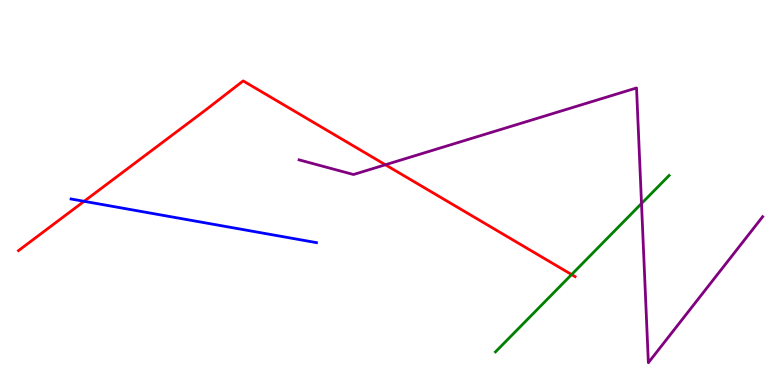[{'lines': ['blue', 'red'], 'intersections': [{'x': 1.09, 'y': 4.77}]}, {'lines': ['green', 'red'], 'intersections': [{'x': 7.38, 'y': 2.87}]}, {'lines': ['purple', 'red'], 'intersections': [{'x': 4.97, 'y': 5.72}]}, {'lines': ['blue', 'green'], 'intersections': []}, {'lines': ['blue', 'purple'], 'intersections': []}, {'lines': ['green', 'purple'], 'intersections': [{'x': 8.28, 'y': 4.71}]}]